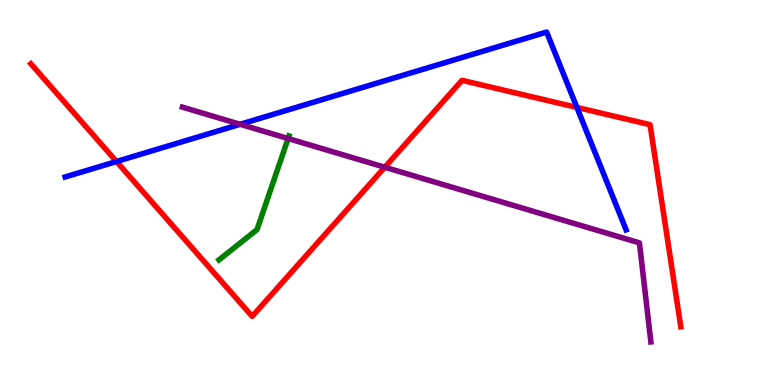[{'lines': ['blue', 'red'], 'intersections': [{'x': 1.5, 'y': 5.8}, {'x': 7.44, 'y': 7.21}]}, {'lines': ['green', 'red'], 'intersections': []}, {'lines': ['purple', 'red'], 'intersections': [{'x': 4.96, 'y': 5.66}]}, {'lines': ['blue', 'green'], 'intersections': []}, {'lines': ['blue', 'purple'], 'intersections': [{'x': 3.1, 'y': 6.77}]}, {'lines': ['green', 'purple'], 'intersections': [{'x': 3.72, 'y': 6.4}]}]